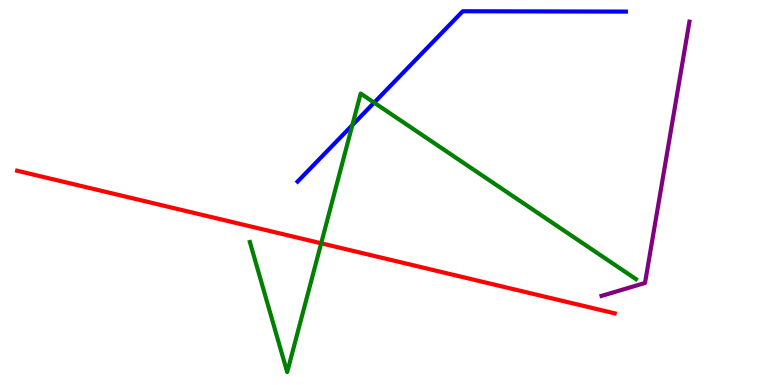[{'lines': ['blue', 'red'], 'intersections': []}, {'lines': ['green', 'red'], 'intersections': [{'x': 4.14, 'y': 3.68}]}, {'lines': ['purple', 'red'], 'intersections': []}, {'lines': ['blue', 'green'], 'intersections': [{'x': 4.55, 'y': 6.75}, {'x': 4.83, 'y': 7.33}]}, {'lines': ['blue', 'purple'], 'intersections': []}, {'lines': ['green', 'purple'], 'intersections': []}]